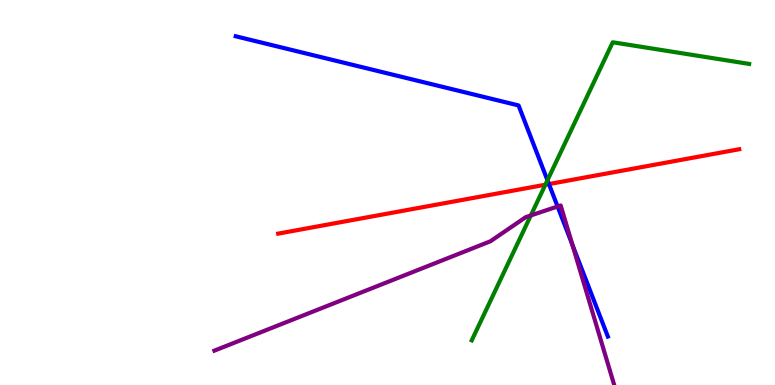[{'lines': ['blue', 'red'], 'intersections': [{'x': 7.08, 'y': 5.22}]}, {'lines': ['green', 'red'], 'intersections': [{'x': 7.04, 'y': 5.2}]}, {'lines': ['purple', 'red'], 'intersections': []}, {'lines': ['blue', 'green'], 'intersections': [{'x': 7.06, 'y': 5.32}]}, {'lines': ['blue', 'purple'], 'intersections': [{'x': 7.19, 'y': 4.64}, {'x': 7.39, 'y': 3.64}]}, {'lines': ['green', 'purple'], 'intersections': [{'x': 6.85, 'y': 4.4}]}]